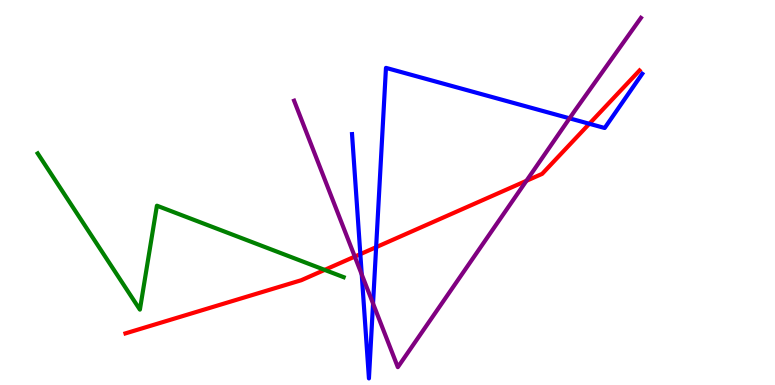[{'lines': ['blue', 'red'], 'intersections': [{'x': 4.65, 'y': 3.4}, {'x': 4.85, 'y': 3.58}, {'x': 7.6, 'y': 6.79}]}, {'lines': ['green', 'red'], 'intersections': [{'x': 4.19, 'y': 2.99}]}, {'lines': ['purple', 'red'], 'intersections': [{'x': 4.58, 'y': 3.34}, {'x': 6.79, 'y': 5.3}]}, {'lines': ['blue', 'green'], 'intersections': []}, {'lines': ['blue', 'purple'], 'intersections': [{'x': 4.67, 'y': 2.87}, {'x': 4.81, 'y': 2.12}, {'x': 7.35, 'y': 6.93}]}, {'lines': ['green', 'purple'], 'intersections': []}]